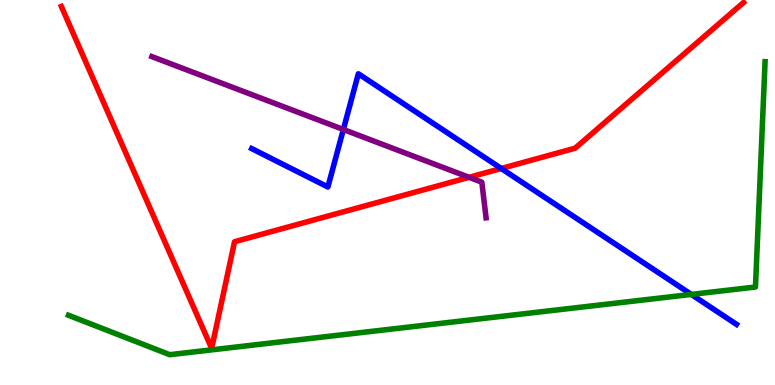[{'lines': ['blue', 'red'], 'intersections': [{'x': 6.47, 'y': 5.62}]}, {'lines': ['green', 'red'], 'intersections': []}, {'lines': ['purple', 'red'], 'intersections': [{'x': 6.05, 'y': 5.39}]}, {'lines': ['blue', 'green'], 'intersections': [{'x': 8.92, 'y': 2.35}]}, {'lines': ['blue', 'purple'], 'intersections': [{'x': 4.43, 'y': 6.64}]}, {'lines': ['green', 'purple'], 'intersections': []}]